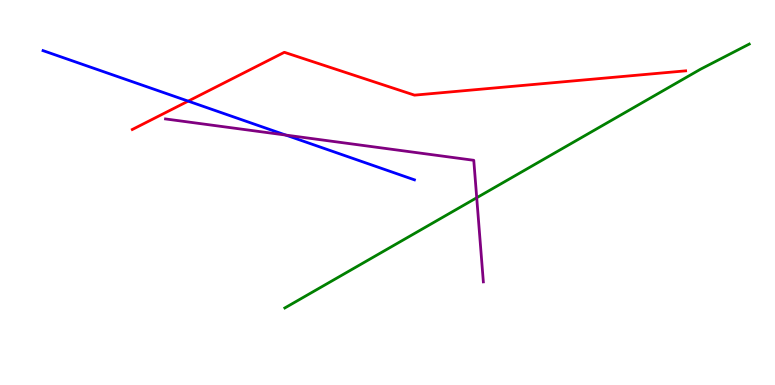[{'lines': ['blue', 'red'], 'intersections': [{'x': 2.43, 'y': 7.37}]}, {'lines': ['green', 'red'], 'intersections': []}, {'lines': ['purple', 'red'], 'intersections': []}, {'lines': ['blue', 'green'], 'intersections': []}, {'lines': ['blue', 'purple'], 'intersections': [{'x': 3.69, 'y': 6.49}]}, {'lines': ['green', 'purple'], 'intersections': [{'x': 6.15, 'y': 4.86}]}]